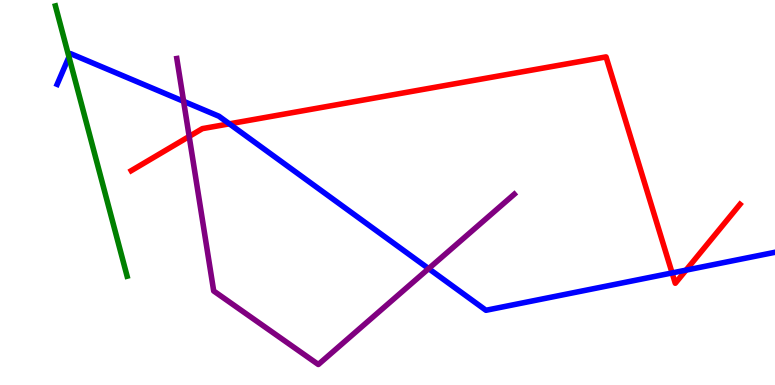[{'lines': ['blue', 'red'], 'intersections': [{'x': 2.96, 'y': 6.78}, {'x': 8.67, 'y': 2.91}, {'x': 8.85, 'y': 2.98}]}, {'lines': ['green', 'red'], 'intersections': []}, {'lines': ['purple', 'red'], 'intersections': [{'x': 2.44, 'y': 6.46}]}, {'lines': ['blue', 'green'], 'intersections': [{'x': 0.89, 'y': 8.52}]}, {'lines': ['blue', 'purple'], 'intersections': [{'x': 2.37, 'y': 7.37}, {'x': 5.53, 'y': 3.02}]}, {'lines': ['green', 'purple'], 'intersections': []}]